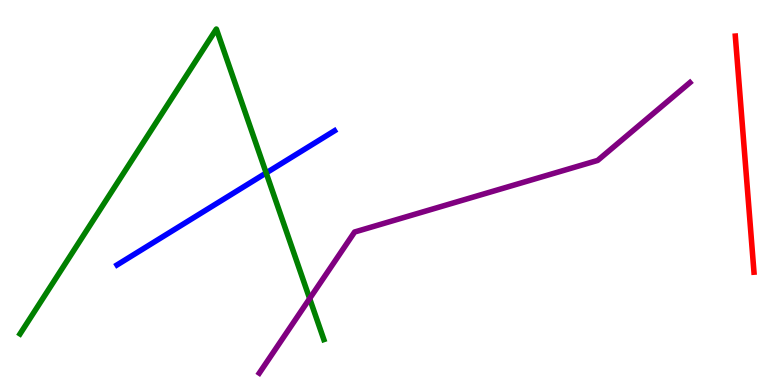[{'lines': ['blue', 'red'], 'intersections': []}, {'lines': ['green', 'red'], 'intersections': []}, {'lines': ['purple', 'red'], 'intersections': []}, {'lines': ['blue', 'green'], 'intersections': [{'x': 3.43, 'y': 5.51}]}, {'lines': ['blue', 'purple'], 'intersections': []}, {'lines': ['green', 'purple'], 'intersections': [{'x': 4.0, 'y': 2.25}]}]